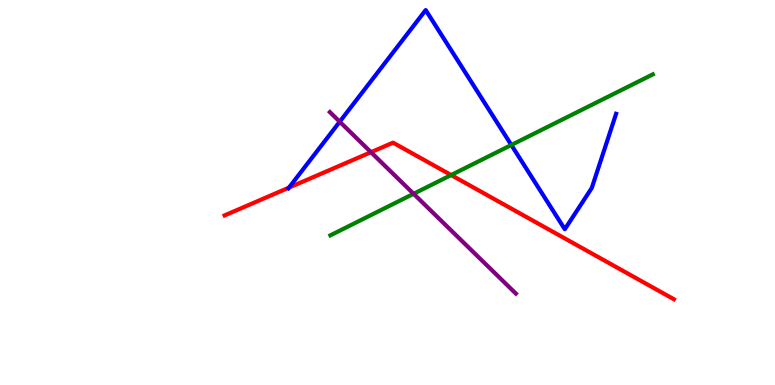[{'lines': ['blue', 'red'], 'intersections': [{'x': 3.73, 'y': 5.13}]}, {'lines': ['green', 'red'], 'intersections': [{'x': 5.82, 'y': 5.45}]}, {'lines': ['purple', 'red'], 'intersections': [{'x': 4.79, 'y': 6.05}]}, {'lines': ['blue', 'green'], 'intersections': [{'x': 6.6, 'y': 6.23}]}, {'lines': ['blue', 'purple'], 'intersections': [{'x': 4.38, 'y': 6.84}]}, {'lines': ['green', 'purple'], 'intersections': [{'x': 5.34, 'y': 4.97}]}]